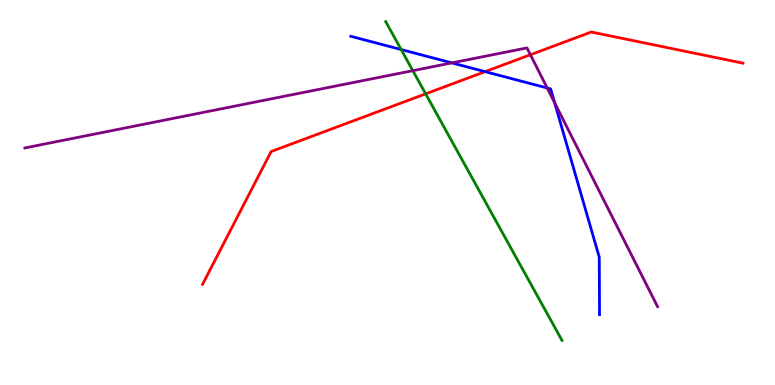[{'lines': ['blue', 'red'], 'intersections': [{'x': 6.26, 'y': 8.14}]}, {'lines': ['green', 'red'], 'intersections': [{'x': 5.49, 'y': 7.56}]}, {'lines': ['purple', 'red'], 'intersections': [{'x': 6.84, 'y': 8.58}]}, {'lines': ['blue', 'green'], 'intersections': [{'x': 5.18, 'y': 8.71}]}, {'lines': ['blue', 'purple'], 'intersections': [{'x': 5.83, 'y': 8.37}, {'x': 7.06, 'y': 7.71}, {'x': 7.16, 'y': 7.33}]}, {'lines': ['green', 'purple'], 'intersections': [{'x': 5.33, 'y': 8.16}]}]